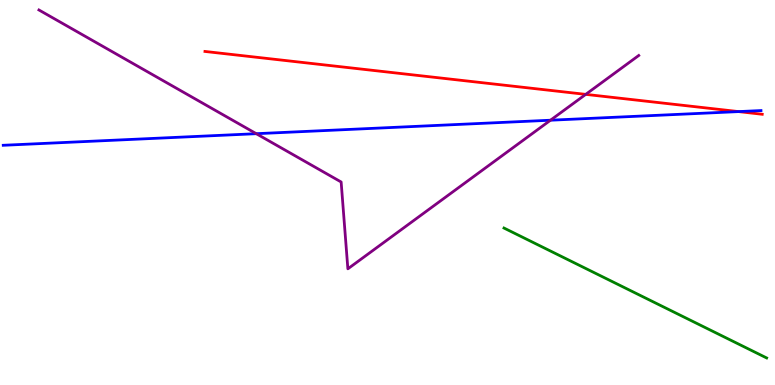[{'lines': ['blue', 'red'], 'intersections': [{'x': 9.53, 'y': 7.1}]}, {'lines': ['green', 'red'], 'intersections': []}, {'lines': ['purple', 'red'], 'intersections': [{'x': 7.56, 'y': 7.55}]}, {'lines': ['blue', 'green'], 'intersections': []}, {'lines': ['blue', 'purple'], 'intersections': [{'x': 3.31, 'y': 6.53}, {'x': 7.1, 'y': 6.88}]}, {'lines': ['green', 'purple'], 'intersections': []}]